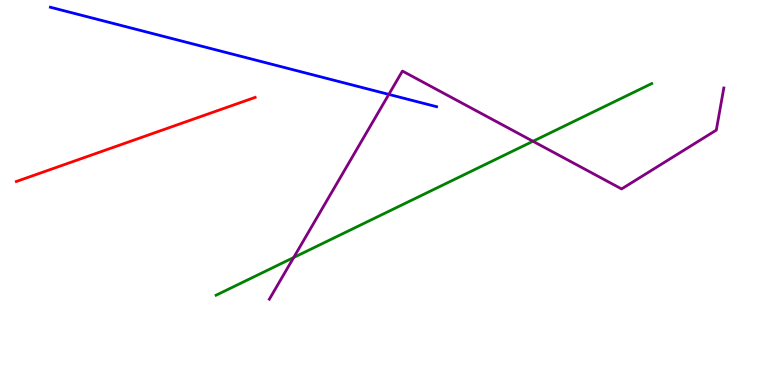[{'lines': ['blue', 'red'], 'intersections': []}, {'lines': ['green', 'red'], 'intersections': []}, {'lines': ['purple', 'red'], 'intersections': []}, {'lines': ['blue', 'green'], 'intersections': []}, {'lines': ['blue', 'purple'], 'intersections': [{'x': 5.02, 'y': 7.55}]}, {'lines': ['green', 'purple'], 'intersections': [{'x': 3.79, 'y': 3.31}, {'x': 6.88, 'y': 6.33}]}]